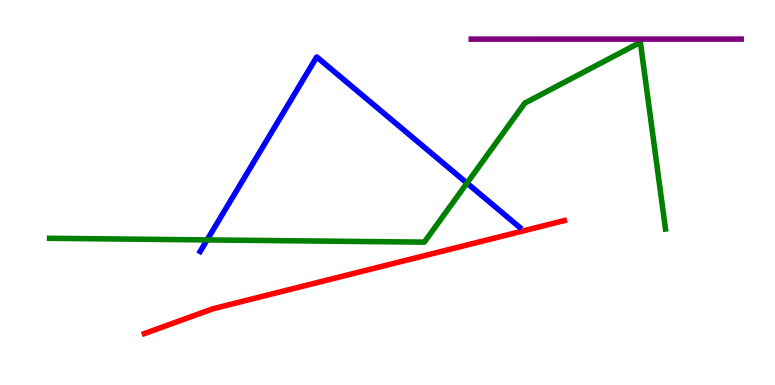[{'lines': ['blue', 'red'], 'intersections': []}, {'lines': ['green', 'red'], 'intersections': []}, {'lines': ['purple', 'red'], 'intersections': []}, {'lines': ['blue', 'green'], 'intersections': [{'x': 2.67, 'y': 3.77}, {'x': 6.03, 'y': 5.24}]}, {'lines': ['blue', 'purple'], 'intersections': []}, {'lines': ['green', 'purple'], 'intersections': []}]